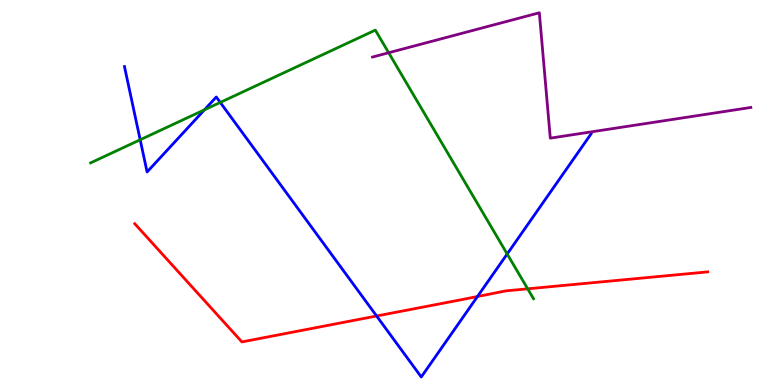[{'lines': ['blue', 'red'], 'intersections': [{'x': 4.86, 'y': 1.79}, {'x': 6.16, 'y': 2.3}]}, {'lines': ['green', 'red'], 'intersections': [{'x': 6.81, 'y': 2.5}]}, {'lines': ['purple', 'red'], 'intersections': []}, {'lines': ['blue', 'green'], 'intersections': [{'x': 1.81, 'y': 6.37}, {'x': 2.64, 'y': 7.15}, {'x': 2.84, 'y': 7.34}, {'x': 6.54, 'y': 3.4}]}, {'lines': ['blue', 'purple'], 'intersections': []}, {'lines': ['green', 'purple'], 'intersections': [{'x': 5.02, 'y': 8.63}]}]